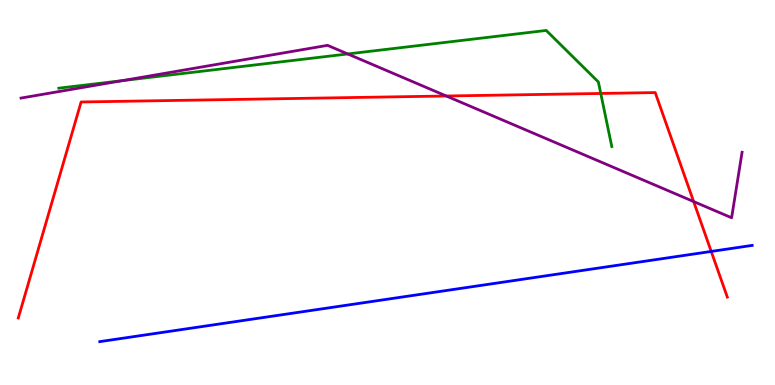[{'lines': ['blue', 'red'], 'intersections': [{'x': 9.18, 'y': 3.47}]}, {'lines': ['green', 'red'], 'intersections': [{'x': 7.75, 'y': 7.57}]}, {'lines': ['purple', 'red'], 'intersections': [{'x': 5.76, 'y': 7.51}, {'x': 8.95, 'y': 4.76}]}, {'lines': ['blue', 'green'], 'intersections': []}, {'lines': ['blue', 'purple'], 'intersections': []}, {'lines': ['green', 'purple'], 'intersections': [{'x': 1.58, 'y': 7.9}, {'x': 4.49, 'y': 8.6}]}]